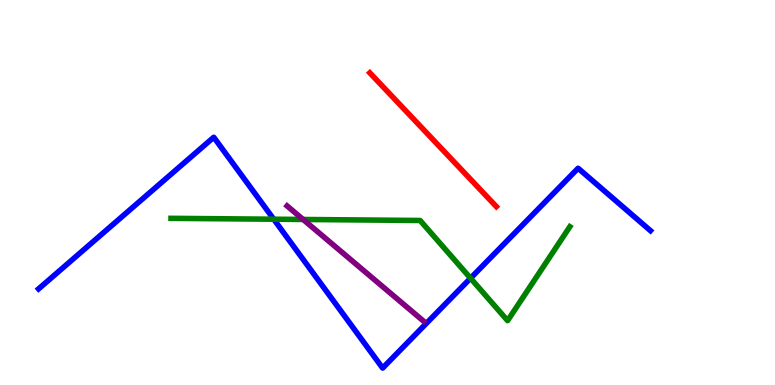[{'lines': ['blue', 'red'], 'intersections': []}, {'lines': ['green', 'red'], 'intersections': []}, {'lines': ['purple', 'red'], 'intersections': []}, {'lines': ['blue', 'green'], 'intersections': [{'x': 3.53, 'y': 4.31}, {'x': 6.07, 'y': 2.77}]}, {'lines': ['blue', 'purple'], 'intersections': []}, {'lines': ['green', 'purple'], 'intersections': [{'x': 3.91, 'y': 4.3}]}]